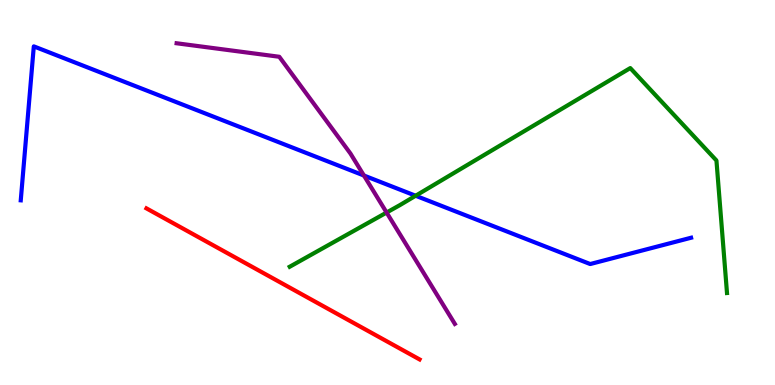[{'lines': ['blue', 'red'], 'intersections': []}, {'lines': ['green', 'red'], 'intersections': []}, {'lines': ['purple', 'red'], 'intersections': []}, {'lines': ['blue', 'green'], 'intersections': [{'x': 5.36, 'y': 4.92}]}, {'lines': ['blue', 'purple'], 'intersections': [{'x': 4.7, 'y': 5.44}]}, {'lines': ['green', 'purple'], 'intersections': [{'x': 4.99, 'y': 4.48}]}]